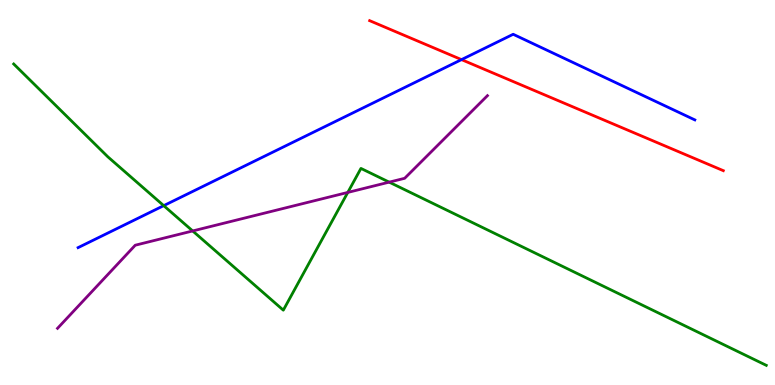[{'lines': ['blue', 'red'], 'intersections': [{'x': 5.95, 'y': 8.45}]}, {'lines': ['green', 'red'], 'intersections': []}, {'lines': ['purple', 'red'], 'intersections': []}, {'lines': ['blue', 'green'], 'intersections': [{'x': 2.11, 'y': 4.66}]}, {'lines': ['blue', 'purple'], 'intersections': []}, {'lines': ['green', 'purple'], 'intersections': [{'x': 2.49, 'y': 4.0}, {'x': 4.49, 'y': 5.0}, {'x': 5.02, 'y': 5.27}]}]